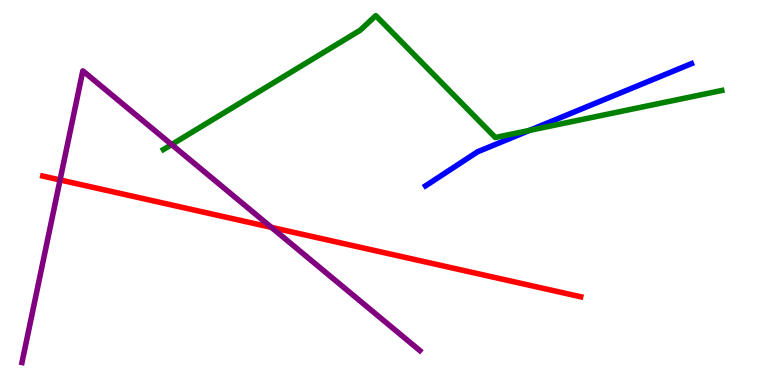[{'lines': ['blue', 'red'], 'intersections': []}, {'lines': ['green', 'red'], 'intersections': []}, {'lines': ['purple', 'red'], 'intersections': [{'x': 0.775, 'y': 5.33}, {'x': 3.5, 'y': 4.09}]}, {'lines': ['blue', 'green'], 'intersections': [{'x': 6.83, 'y': 6.61}]}, {'lines': ['blue', 'purple'], 'intersections': []}, {'lines': ['green', 'purple'], 'intersections': [{'x': 2.21, 'y': 6.25}]}]